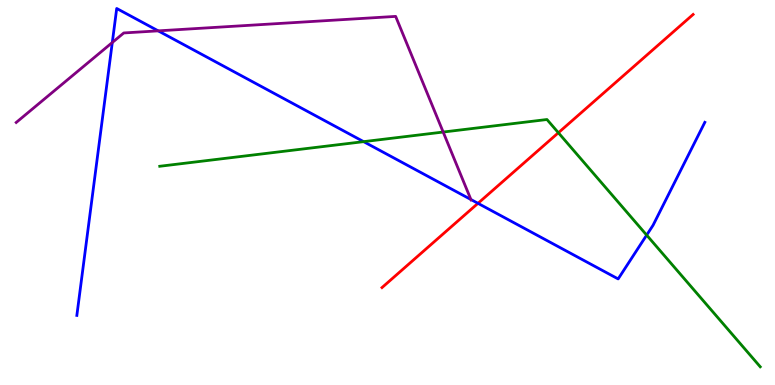[{'lines': ['blue', 'red'], 'intersections': [{'x': 6.17, 'y': 4.72}]}, {'lines': ['green', 'red'], 'intersections': [{'x': 7.2, 'y': 6.55}]}, {'lines': ['purple', 'red'], 'intersections': []}, {'lines': ['blue', 'green'], 'intersections': [{'x': 4.69, 'y': 6.32}, {'x': 8.34, 'y': 3.89}]}, {'lines': ['blue', 'purple'], 'intersections': [{'x': 1.45, 'y': 8.9}, {'x': 2.04, 'y': 9.2}, {'x': 6.08, 'y': 4.82}]}, {'lines': ['green', 'purple'], 'intersections': [{'x': 5.72, 'y': 6.57}]}]